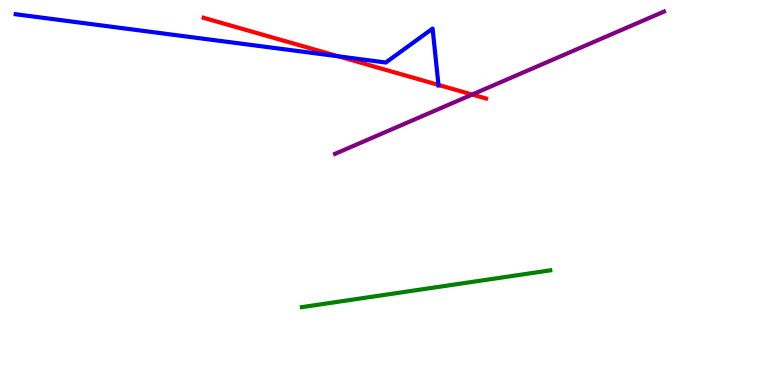[{'lines': ['blue', 'red'], 'intersections': [{'x': 4.37, 'y': 8.54}, {'x': 5.66, 'y': 7.79}]}, {'lines': ['green', 'red'], 'intersections': []}, {'lines': ['purple', 'red'], 'intersections': [{'x': 6.09, 'y': 7.54}]}, {'lines': ['blue', 'green'], 'intersections': []}, {'lines': ['blue', 'purple'], 'intersections': []}, {'lines': ['green', 'purple'], 'intersections': []}]